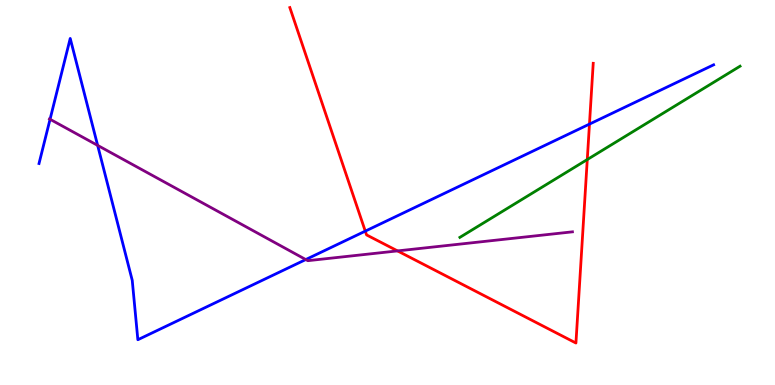[{'lines': ['blue', 'red'], 'intersections': [{'x': 4.71, 'y': 4.0}, {'x': 7.61, 'y': 6.78}]}, {'lines': ['green', 'red'], 'intersections': [{'x': 7.58, 'y': 5.86}]}, {'lines': ['purple', 'red'], 'intersections': [{'x': 5.13, 'y': 3.48}]}, {'lines': ['blue', 'green'], 'intersections': []}, {'lines': ['blue', 'purple'], 'intersections': [{'x': 0.646, 'y': 6.9}, {'x': 1.26, 'y': 6.22}, {'x': 3.95, 'y': 3.26}]}, {'lines': ['green', 'purple'], 'intersections': []}]